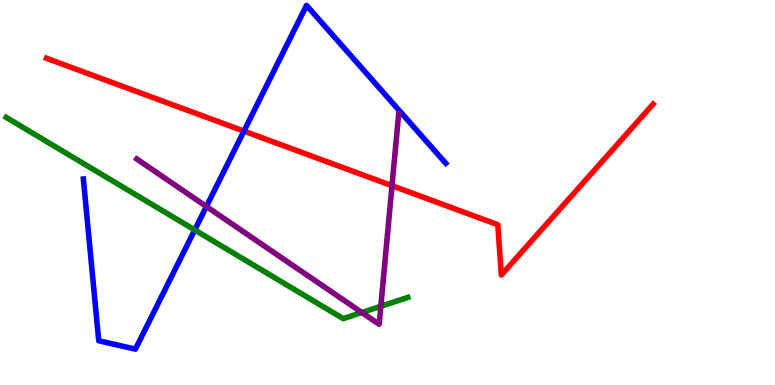[{'lines': ['blue', 'red'], 'intersections': [{'x': 3.15, 'y': 6.59}]}, {'lines': ['green', 'red'], 'intersections': []}, {'lines': ['purple', 'red'], 'intersections': [{'x': 5.06, 'y': 5.18}]}, {'lines': ['blue', 'green'], 'intersections': [{'x': 2.51, 'y': 4.03}]}, {'lines': ['blue', 'purple'], 'intersections': [{'x': 2.66, 'y': 4.64}]}, {'lines': ['green', 'purple'], 'intersections': [{'x': 4.67, 'y': 1.88}, {'x': 4.91, 'y': 2.04}]}]